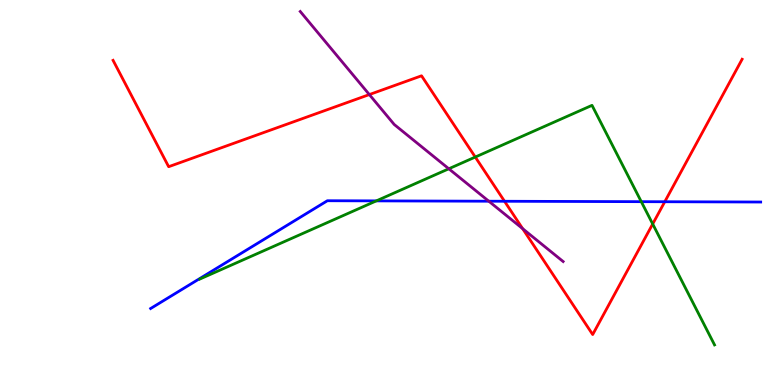[{'lines': ['blue', 'red'], 'intersections': [{'x': 6.51, 'y': 4.77}, {'x': 8.58, 'y': 4.76}]}, {'lines': ['green', 'red'], 'intersections': [{'x': 6.13, 'y': 5.92}, {'x': 8.42, 'y': 4.18}]}, {'lines': ['purple', 'red'], 'intersections': [{'x': 4.77, 'y': 7.54}, {'x': 6.74, 'y': 4.06}]}, {'lines': ['blue', 'green'], 'intersections': [{'x': 4.86, 'y': 4.78}, {'x': 8.27, 'y': 4.76}]}, {'lines': ['blue', 'purple'], 'intersections': [{'x': 6.31, 'y': 4.77}]}, {'lines': ['green', 'purple'], 'intersections': [{'x': 5.79, 'y': 5.62}]}]